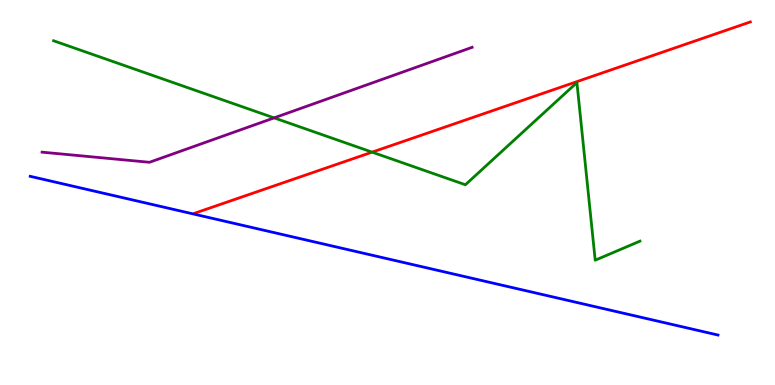[{'lines': ['blue', 'red'], 'intersections': []}, {'lines': ['green', 'red'], 'intersections': [{'x': 4.8, 'y': 6.05}]}, {'lines': ['purple', 'red'], 'intersections': []}, {'lines': ['blue', 'green'], 'intersections': []}, {'lines': ['blue', 'purple'], 'intersections': []}, {'lines': ['green', 'purple'], 'intersections': [{'x': 3.54, 'y': 6.94}]}]